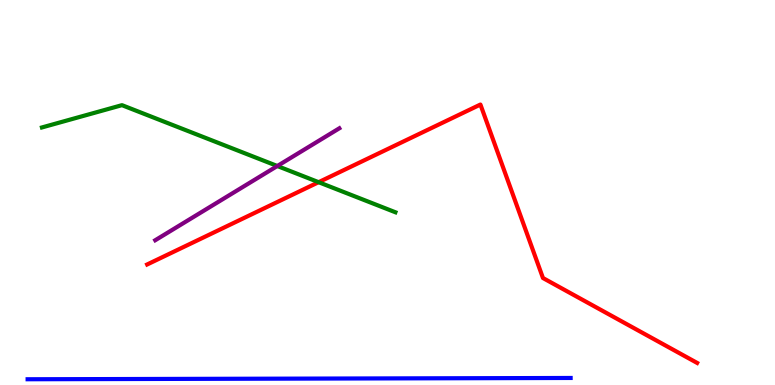[{'lines': ['blue', 'red'], 'intersections': []}, {'lines': ['green', 'red'], 'intersections': [{'x': 4.11, 'y': 5.27}]}, {'lines': ['purple', 'red'], 'intersections': []}, {'lines': ['blue', 'green'], 'intersections': []}, {'lines': ['blue', 'purple'], 'intersections': []}, {'lines': ['green', 'purple'], 'intersections': [{'x': 3.58, 'y': 5.69}]}]